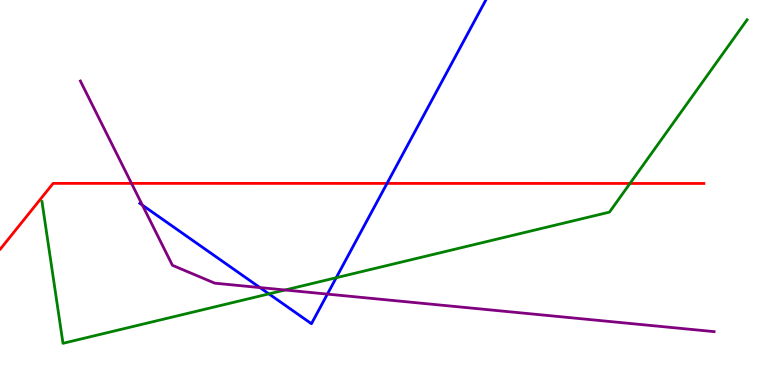[{'lines': ['blue', 'red'], 'intersections': [{'x': 4.99, 'y': 5.24}]}, {'lines': ['green', 'red'], 'intersections': [{'x': 8.13, 'y': 5.24}]}, {'lines': ['purple', 'red'], 'intersections': [{'x': 1.7, 'y': 5.24}]}, {'lines': ['blue', 'green'], 'intersections': [{'x': 3.47, 'y': 2.37}, {'x': 4.34, 'y': 2.79}]}, {'lines': ['blue', 'purple'], 'intersections': [{'x': 1.84, 'y': 4.67}, {'x': 3.35, 'y': 2.53}, {'x': 4.22, 'y': 2.36}]}, {'lines': ['green', 'purple'], 'intersections': [{'x': 3.68, 'y': 2.47}]}]